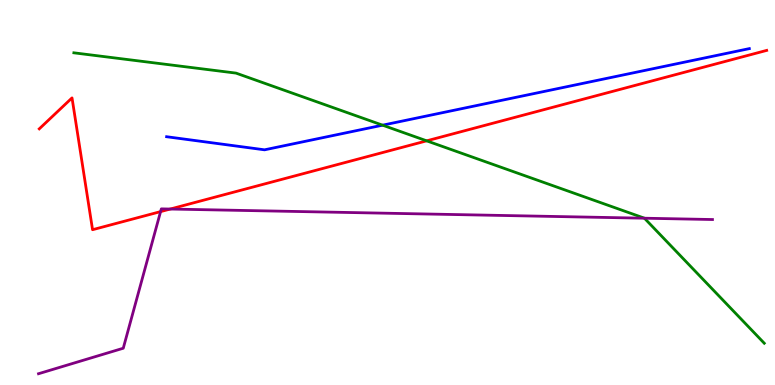[{'lines': ['blue', 'red'], 'intersections': []}, {'lines': ['green', 'red'], 'intersections': [{'x': 5.51, 'y': 6.34}]}, {'lines': ['purple', 'red'], 'intersections': [{'x': 2.07, 'y': 4.5}, {'x': 2.2, 'y': 4.57}]}, {'lines': ['blue', 'green'], 'intersections': [{'x': 4.94, 'y': 6.75}]}, {'lines': ['blue', 'purple'], 'intersections': []}, {'lines': ['green', 'purple'], 'intersections': [{'x': 8.32, 'y': 4.33}]}]